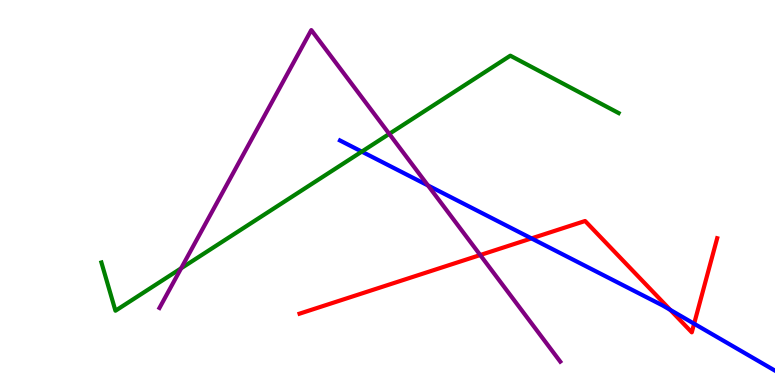[{'lines': ['blue', 'red'], 'intersections': [{'x': 6.86, 'y': 3.81}, {'x': 8.65, 'y': 1.95}, {'x': 8.96, 'y': 1.59}]}, {'lines': ['green', 'red'], 'intersections': []}, {'lines': ['purple', 'red'], 'intersections': [{'x': 6.2, 'y': 3.38}]}, {'lines': ['blue', 'green'], 'intersections': [{'x': 4.67, 'y': 6.06}]}, {'lines': ['blue', 'purple'], 'intersections': [{'x': 5.52, 'y': 5.18}]}, {'lines': ['green', 'purple'], 'intersections': [{'x': 2.34, 'y': 3.03}, {'x': 5.02, 'y': 6.52}]}]